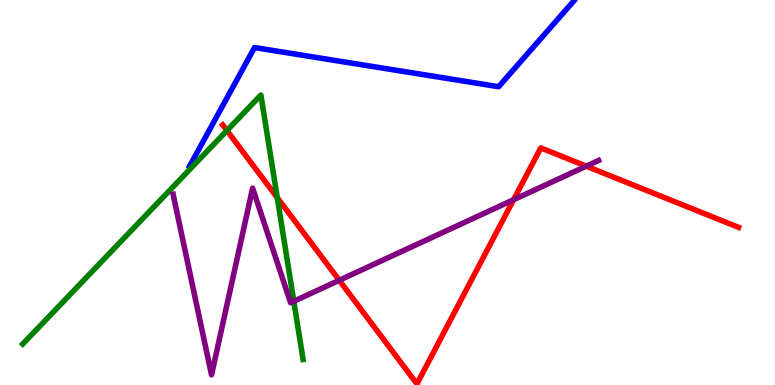[{'lines': ['blue', 'red'], 'intersections': []}, {'lines': ['green', 'red'], 'intersections': [{'x': 2.93, 'y': 6.61}, {'x': 3.58, 'y': 4.87}]}, {'lines': ['purple', 'red'], 'intersections': [{'x': 4.38, 'y': 2.72}, {'x': 6.63, 'y': 4.81}, {'x': 7.56, 'y': 5.68}]}, {'lines': ['blue', 'green'], 'intersections': []}, {'lines': ['blue', 'purple'], 'intersections': []}, {'lines': ['green', 'purple'], 'intersections': [{'x': 3.79, 'y': 2.17}]}]